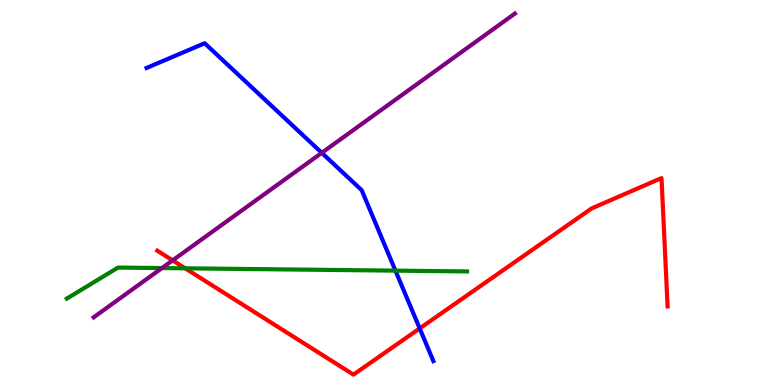[{'lines': ['blue', 'red'], 'intersections': [{'x': 5.42, 'y': 1.47}]}, {'lines': ['green', 'red'], 'intersections': [{'x': 2.39, 'y': 3.03}]}, {'lines': ['purple', 'red'], 'intersections': [{'x': 2.23, 'y': 3.24}]}, {'lines': ['blue', 'green'], 'intersections': [{'x': 5.1, 'y': 2.97}]}, {'lines': ['blue', 'purple'], 'intersections': [{'x': 4.15, 'y': 6.03}]}, {'lines': ['green', 'purple'], 'intersections': [{'x': 2.09, 'y': 3.04}]}]